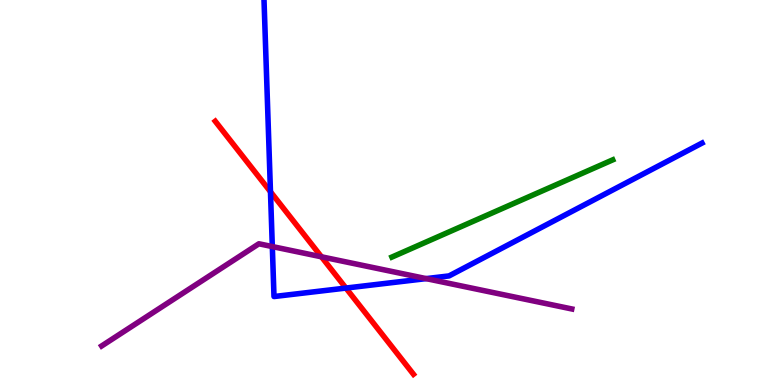[{'lines': ['blue', 'red'], 'intersections': [{'x': 3.49, 'y': 5.02}, {'x': 4.46, 'y': 2.52}]}, {'lines': ['green', 'red'], 'intersections': []}, {'lines': ['purple', 'red'], 'intersections': [{'x': 4.15, 'y': 3.33}]}, {'lines': ['blue', 'green'], 'intersections': []}, {'lines': ['blue', 'purple'], 'intersections': [{'x': 3.51, 'y': 3.6}, {'x': 5.5, 'y': 2.76}]}, {'lines': ['green', 'purple'], 'intersections': []}]